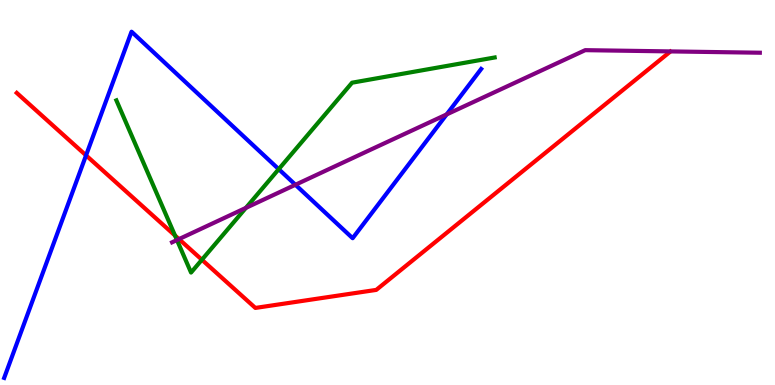[{'lines': ['blue', 'red'], 'intersections': [{'x': 1.11, 'y': 5.96}]}, {'lines': ['green', 'red'], 'intersections': [{'x': 2.26, 'y': 3.88}, {'x': 2.61, 'y': 3.25}]}, {'lines': ['purple', 'red'], 'intersections': [{'x': 2.31, 'y': 3.79}]}, {'lines': ['blue', 'green'], 'intersections': [{'x': 3.6, 'y': 5.61}]}, {'lines': ['blue', 'purple'], 'intersections': [{'x': 3.81, 'y': 5.2}, {'x': 5.76, 'y': 7.03}]}, {'lines': ['green', 'purple'], 'intersections': [{'x': 2.28, 'y': 3.77}, {'x': 3.17, 'y': 4.6}]}]